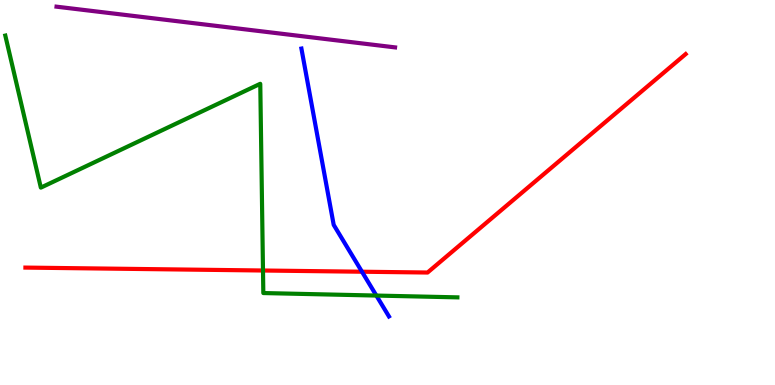[{'lines': ['blue', 'red'], 'intersections': [{'x': 4.67, 'y': 2.94}]}, {'lines': ['green', 'red'], 'intersections': [{'x': 3.39, 'y': 2.97}]}, {'lines': ['purple', 'red'], 'intersections': []}, {'lines': ['blue', 'green'], 'intersections': [{'x': 4.86, 'y': 2.32}]}, {'lines': ['blue', 'purple'], 'intersections': []}, {'lines': ['green', 'purple'], 'intersections': []}]